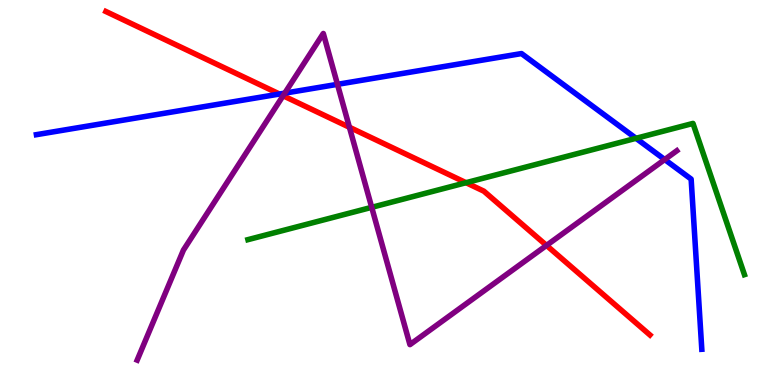[{'lines': ['blue', 'red'], 'intersections': [{'x': 3.61, 'y': 7.56}]}, {'lines': ['green', 'red'], 'intersections': [{'x': 6.01, 'y': 5.25}]}, {'lines': ['purple', 'red'], 'intersections': [{'x': 3.65, 'y': 7.51}, {'x': 4.51, 'y': 6.69}, {'x': 7.05, 'y': 3.63}]}, {'lines': ['blue', 'green'], 'intersections': [{'x': 8.21, 'y': 6.41}]}, {'lines': ['blue', 'purple'], 'intersections': [{'x': 3.67, 'y': 7.58}, {'x': 4.35, 'y': 7.81}, {'x': 8.58, 'y': 5.86}]}, {'lines': ['green', 'purple'], 'intersections': [{'x': 4.8, 'y': 4.61}]}]